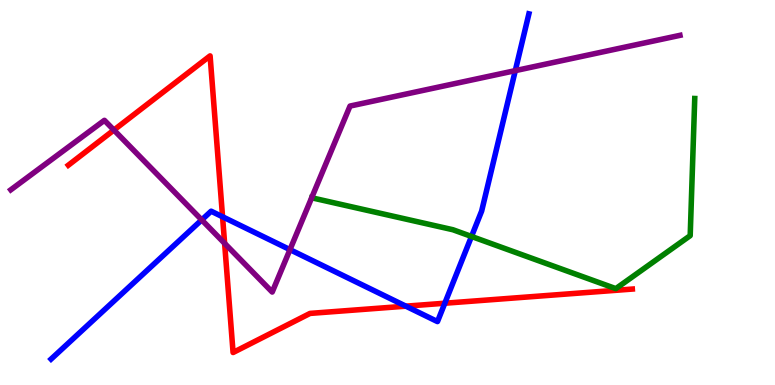[{'lines': ['blue', 'red'], 'intersections': [{'x': 2.87, 'y': 4.37}, {'x': 5.24, 'y': 2.05}, {'x': 5.74, 'y': 2.12}]}, {'lines': ['green', 'red'], 'intersections': []}, {'lines': ['purple', 'red'], 'intersections': [{'x': 1.47, 'y': 6.62}, {'x': 2.9, 'y': 3.68}]}, {'lines': ['blue', 'green'], 'intersections': [{'x': 6.08, 'y': 3.86}]}, {'lines': ['blue', 'purple'], 'intersections': [{'x': 2.6, 'y': 4.29}, {'x': 3.74, 'y': 3.52}, {'x': 6.65, 'y': 8.17}]}, {'lines': ['green', 'purple'], 'intersections': []}]